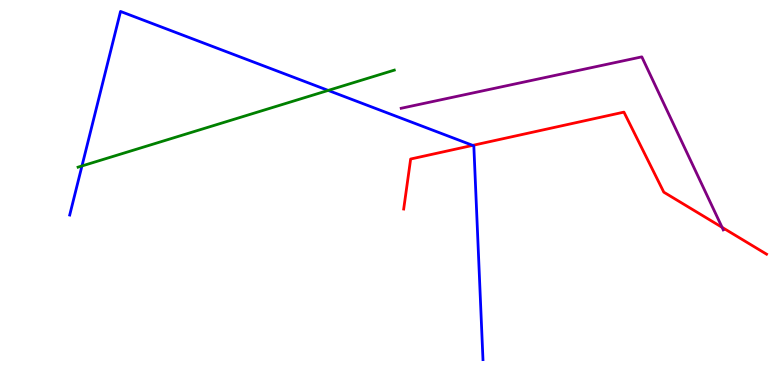[{'lines': ['blue', 'red'], 'intersections': [{'x': 6.1, 'y': 6.22}]}, {'lines': ['green', 'red'], 'intersections': []}, {'lines': ['purple', 'red'], 'intersections': [{'x': 9.32, 'y': 4.1}]}, {'lines': ['blue', 'green'], 'intersections': [{'x': 1.06, 'y': 5.69}, {'x': 4.23, 'y': 7.65}]}, {'lines': ['blue', 'purple'], 'intersections': []}, {'lines': ['green', 'purple'], 'intersections': []}]